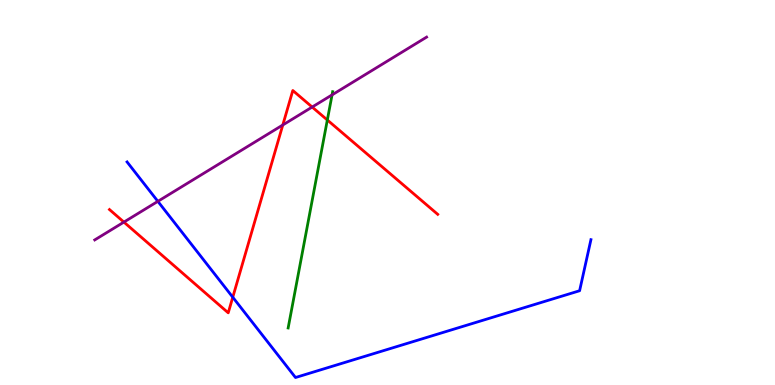[{'lines': ['blue', 'red'], 'intersections': [{'x': 3.0, 'y': 2.28}]}, {'lines': ['green', 'red'], 'intersections': [{'x': 4.22, 'y': 6.88}]}, {'lines': ['purple', 'red'], 'intersections': [{'x': 1.6, 'y': 4.23}, {'x': 3.65, 'y': 6.75}, {'x': 4.03, 'y': 7.22}]}, {'lines': ['blue', 'green'], 'intersections': []}, {'lines': ['blue', 'purple'], 'intersections': [{'x': 2.04, 'y': 4.77}]}, {'lines': ['green', 'purple'], 'intersections': [{'x': 4.28, 'y': 7.54}]}]